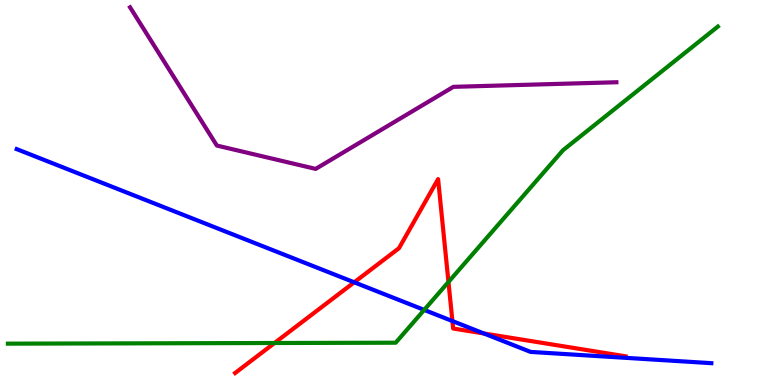[{'lines': ['blue', 'red'], 'intersections': [{'x': 4.57, 'y': 2.67}, {'x': 5.84, 'y': 1.66}, {'x': 6.24, 'y': 1.34}]}, {'lines': ['green', 'red'], 'intersections': [{'x': 3.54, 'y': 1.09}, {'x': 5.79, 'y': 2.68}]}, {'lines': ['purple', 'red'], 'intersections': []}, {'lines': ['blue', 'green'], 'intersections': [{'x': 5.47, 'y': 1.95}]}, {'lines': ['blue', 'purple'], 'intersections': []}, {'lines': ['green', 'purple'], 'intersections': []}]